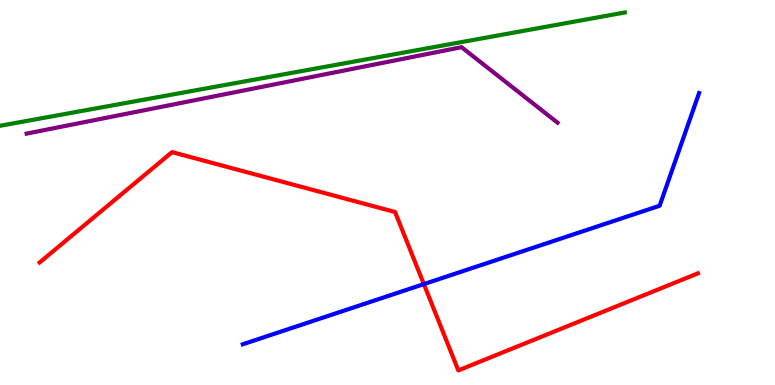[{'lines': ['blue', 'red'], 'intersections': [{'x': 5.47, 'y': 2.62}]}, {'lines': ['green', 'red'], 'intersections': []}, {'lines': ['purple', 'red'], 'intersections': []}, {'lines': ['blue', 'green'], 'intersections': []}, {'lines': ['blue', 'purple'], 'intersections': []}, {'lines': ['green', 'purple'], 'intersections': []}]